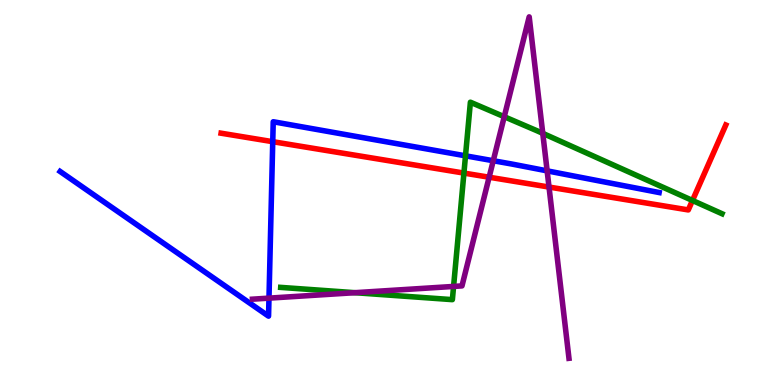[{'lines': ['blue', 'red'], 'intersections': [{'x': 3.52, 'y': 6.32}]}, {'lines': ['green', 'red'], 'intersections': [{'x': 5.99, 'y': 5.5}, {'x': 8.94, 'y': 4.79}]}, {'lines': ['purple', 'red'], 'intersections': [{'x': 6.31, 'y': 5.4}, {'x': 7.08, 'y': 5.14}]}, {'lines': ['blue', 'green'], 'intersections': [{'x': 6.01, 'y': 5.95}]}, {'lines': ['blue', 'purple'], 'intersections': [{'x': 3.47, 'y': 2.26}, {'x': 6.36, 'y': 5.83}, {'x': 7.06, 'y': 5.56}]}, {'lines': ['green', 'purple'], 'intersections': [{'x': 4.58, 'y': 2.4}, {'x': 5.85, 'y': 2.56}, {'x': 6.51, 'y': 6.97}, {'x': 7.0, 'y': 6.54}]}]